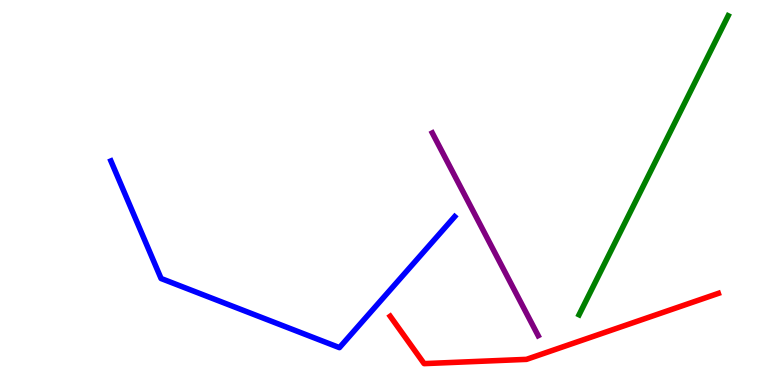[{'lines': ['blue', 'red'], 'intersections': []}, {'lines': ['green', 'red'], 'intersections': []}, {'lines': ['purple', 'red'], 'intersections': []}, {'lines': ['blue', 'green'], 'intersections': []}, {'lines': ['blue', 'purple'], 'intersections': []}, {'lines': ['green', 'purple'], 'intersections': []}]